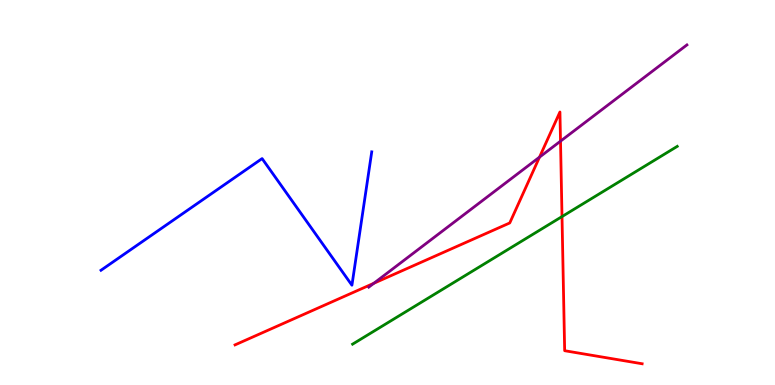[{'lines': ['blue', 'red'], 'intersections': []}, {'lines': ['green', 'red'], 'intersections': [{'x': 7.25, 'y': 4.37}]}, {'lines': ['purple', 'red'], 'intersections': [{'x': 4.82, 'y': 2.64}, {'x': 6.96, 'y': 5.92}, {'x': 7.23, 'y': 6.33}]}, {'lines': ['blue', 'green'], 'intersections': []}, {'lines': ['blue', 'purple'], 'intersections': []}, {'lines': ['green', 'purple'], 'intersections': []}]